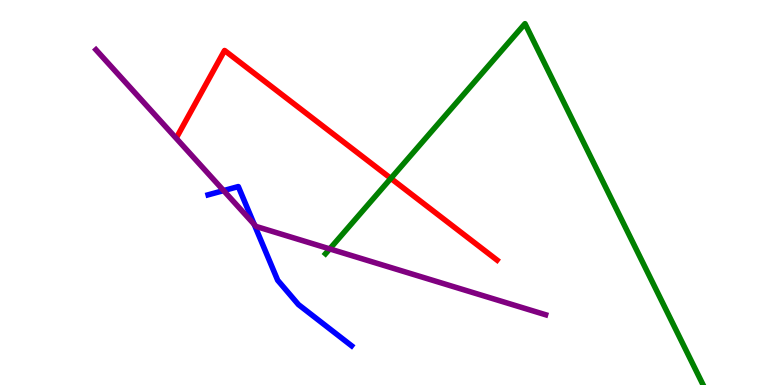[{'lines': ['blue', 'red'], 'intersections': []}, {'lines': ['green', 'red'], 'intersections': [{'x': 5.04, 'y': 5.37}]}, {'lines': ['purple', 'red'], 'intersections': []}, {'lines': ['blue', 'green'], 'intersections': []}, {'lines': ['blue', 'purple'], 'intersections': [{'x': 2.89, 'y': 5.05}, {'x': 3.28, 'y': 4.17}]}, {'lines': ['green', 'purple'], 'intersections': [{'x': 4.25, 'y': 3.54}]}]